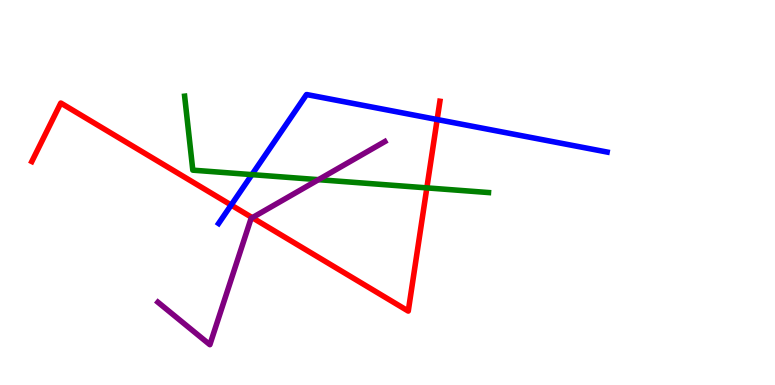[{'lines': ['blue', 'red'], 'intersections': [{'x': 2.98, 'y': 4.67}, {'x': 5.64, 'y': 6.9}]}, {'lines': ['green', 'red'], 'intersections': [{'x': 5.51, 'y': 5.12}]}, {'lines': ['purple', 'red'], 'intersections': [{'x': 3.26, 'y': 4.35}]}, {'lines': ['blue', 'green'], 'intersections': [{'x': 3.25, 'y': 5.46}]}, {'lines': ['blue', 'purple'], 'intersections': []}, {'lines': ['green', 'purple'], 'intersections': [{'x': 4.11, 'y': 5.33}]}]